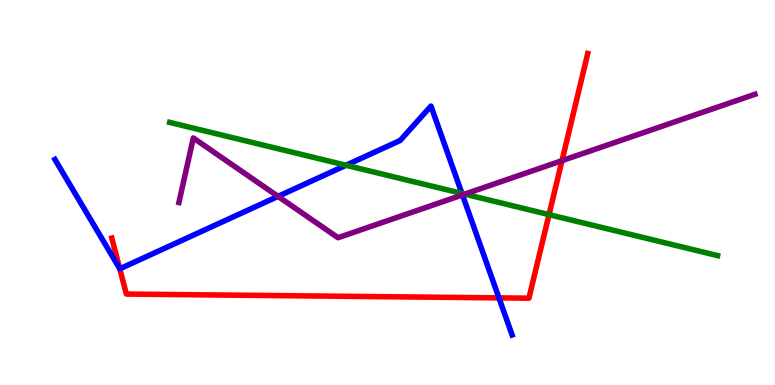[{'lines': ['blue', 'red'], 'intersections': [{'x': 1.55, 'y': 3.02}, {'x': 6.44, 'y': 2.26}]}, {'lines': ['green', 'red'], 'intersections': [{'x': 7.08, 'y': 4.43}]}, {'lines': ['purple', 'red'], 'intersections': [{'x': 7.25, 'y': 5.83}]}, {'lines': ['blue', 'green'], 'intersections': [{'x': 4.46, 'y': 5.71}, {'x': 5.96, 'y': 4.98}]}, {'lines': ['blue', 'purple'], 'intersections': [{'x': 3.59, 'y': 4.9}, {'x': 5.97, 'y': 4.94}]}, {'lines': ['green', 'purple'], 'intersections': [{'x': 6.0, 'y': 4.96}]}]